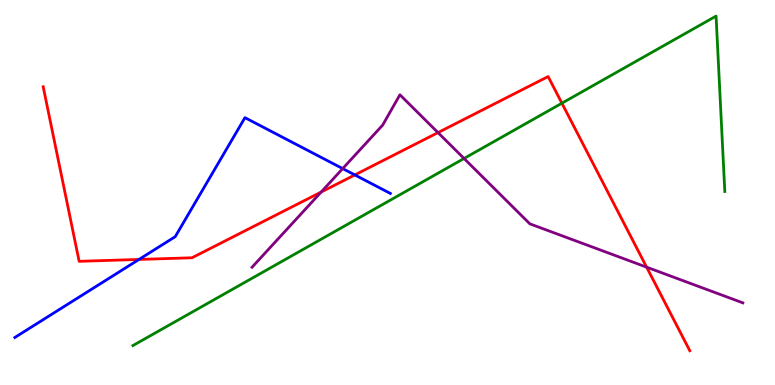[{'lines': ['blue', 'red'], 'intersections': [{'x': 1.79, 'y': 3.26}, {'x': 4.58, 'y': 5.46}]}, {'lines': ['green', 'red'], 'intersections': [{'x': 7.25, 'y': 7.32}]}, {'lines': ['purple', 'red'], 'intersections': [{'x': 4.14, 'y': 5.01}, {'x': 5.65, 'y': 6.56}, {'x': 8.34, 'y': 3.06}]}, {'lines': ['blue', 'green'], 'intersections': []}, {'lines': ['blue', 'purple'], 'intersections': [{'x': 4.42, 'y': 5.62}]}, {'lines': ['green', 'purple'], 'intersections': [{'x': 5.99, 'y': 5.88}]}]